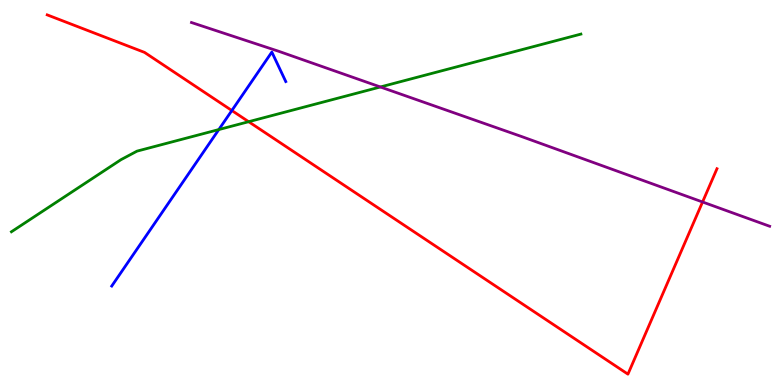[{'lines': ['blue', 'red'], 'intersections': [{'x': 2.99, 'y': 7.13}]}, {'lines': ['green', 'red'], 'intersections': [{'x': 3.21, 'y': 6.84}]}, {'lines': ['purple', 'red'], 'intersections': [{'x': 9.07, 'y': 4.75}]}, {'lines': ['blue', 'green'], 'intersections': [{'x': 2.82, 'y': 6.63}]}, {'lines': ['blue', 'purple'], 'intersections': []}, {'lines': ['green', 'purple'], 'intersections': [{'x': 4.91, 'y': 7.74}]}]